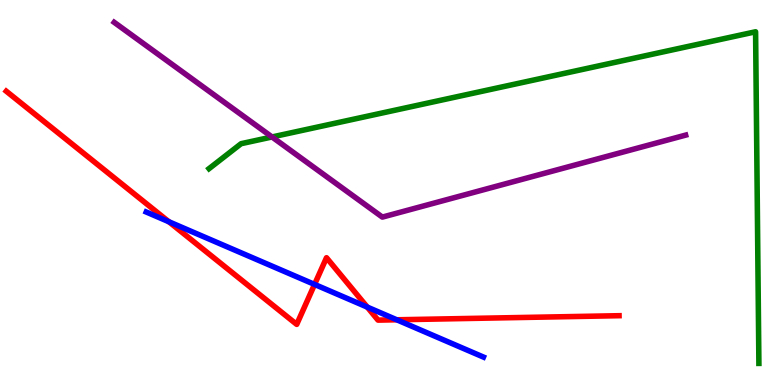[{'lines': ['blue', 'red'], 'intersections': [{'x': 2.18, 'y': 4.24}, {'x': 4.06, 'y': 2.61}, {'x': 4.74, 'y': 2.02}, {'x': 5.12, 'y': 1.69}]}, {'lines': ['green', 'red'], 'intersections': []}, {'lines': ['purple', 'red'], 'intersections': []}, {'lines': ['blue', 'green'], 'intersections': []}, {'lines': ['blue', 'purple'], 'intersections': []}, {'lines': ['green', 'purple'], 'intersections': [{'x': 3.51, 'y': 6.44}]}]